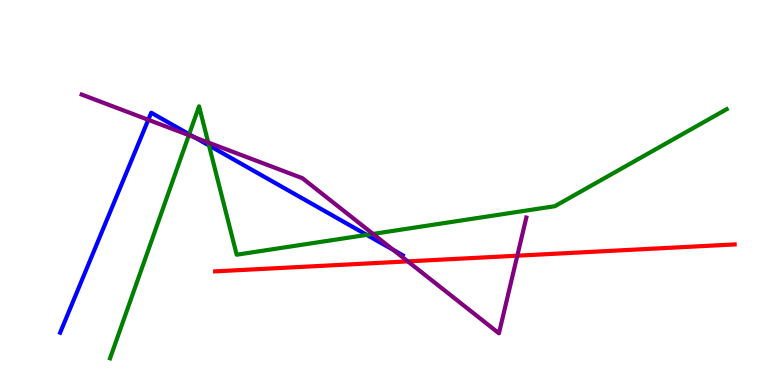[{'lines': ['blue', 'red'], 'intersections': []}, {'lines': ['green', 'red'], 'intersections': []}, {'lines': ['purple', 'red'], 'intersections': [{'x': 5.26, 'y': 3.21}, {'x': 6.67, 'y': 3.36}]}, {'lines': ['blue', 'green'], 'intersections': [{'x': 2.44, 'y': 6.51}, {'x': 2.7, 'y': 6.22}, {'x': 4.73, 'y': 3.9}]}, {'lines': ['blue', 'purple'], 'intersections': [{'x': 1.91, 'y': 6.89}, {'x': 2.51, 'y': 6.43}, {'x': 5.07, 'y': 3.51}]}, {'lines': ['green', 'purple'], 'intersections': [{'x': 2.44, 'y': 6.49}, {'x': 2.69, 'y': 6.3}, {'x': 4.81, 'y': 3.92}]}]